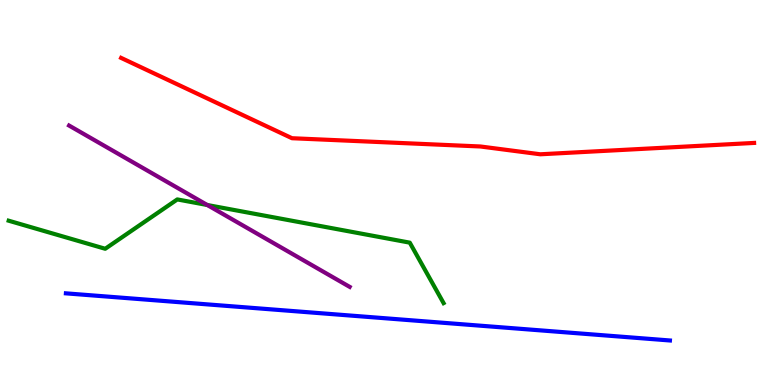[{'lines': ['blue', 'red'], 'intersections': []}, {'lines': ['green', 'red'], 'intersections': []}, {'lines': ['purple', 'red'], 'intersections': []}, {'lines': ['blue', 'green'], 'intersections': []}, {'lines': ['blue', 'purple'], 'intersections': []}, {'lines': ['green', 'purple'], 'intersections': [{'x': 2.67, 'y': 4.68}]}]